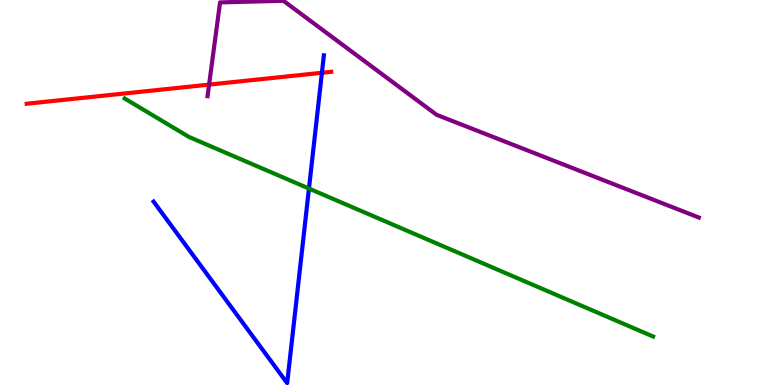[{'lines': ['blue', 'red'], 'intersections': [{'x': 4.15, 'y': 8.11}]}, {'lines': ['green', 'red'], 'intersections': []}, {'lines': ['purple', 'red'], 'intersections': [{'x': 2.7, 'y': 7.8}]}, {'lines': ['blue', 'green'], 'intersections': [{'x': 3.99, 'y': 5.1}]}, {'lines': ['blue', 'purple'], 'intersections': []}, {'lines': ['green', 'purple'], 'intersections': []}]